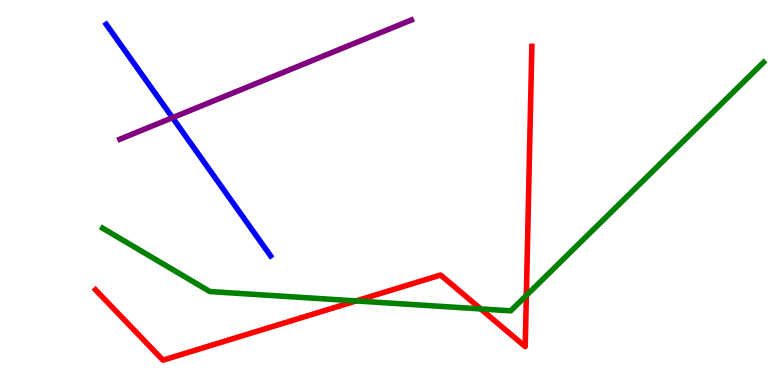[{'lines': ['blue', 'red'], 'intersections': []}, {'lines': ['green', 'red'], 'intersections': [{'x': 4.59, 'y': 2.18}, {'x': 6.2, 'y': 1.98}, {'x': 6.79, 'y': 2.33}]}, {'lines': ['purple', 'red'], 'intersections': []}, {'lines': ['blue', 'green'], 'intersections': []}, {'lines': ['blue', 'purple'], 'intersections': [{'x': 2.23, 'y': 6.94}]}, {'lines': ['green', 'purple'], 'intersections': []}]